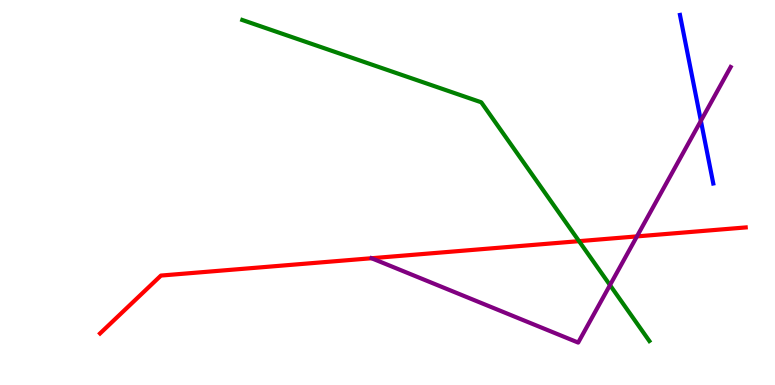[{'lines': ['blue', 'red'], 'intersections': []}, {'lines': ['green', 'red'], 'intersections': [{'x': 7.47, 'y': 3.74}]}, {'lines': ['purple', 'red'], 'intersections': [{'x': 8.22, 'y': 3.86}]}, {'lines': ['blue', 'green'], 'intersections': []}, {'lines': ['blue', 'purple'], 'intersections': [{'x': 9.04, 'y': 6.86}]}, {'lines': ['green', 'purple'], 'intersections': [{'x': 7.87, 'y': 2.59}]}]